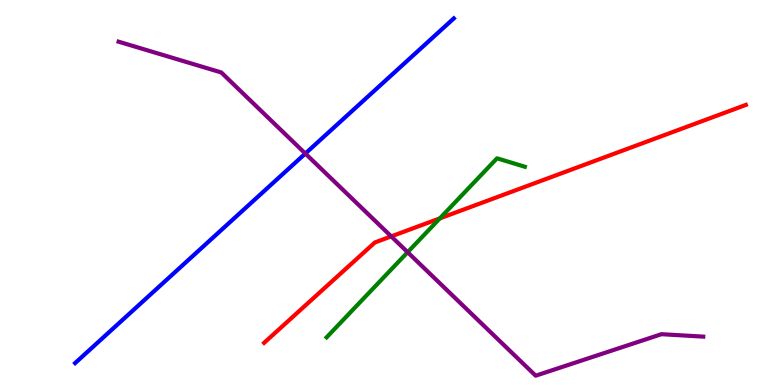[{'lines': ['blue', 'red'], 'intersections': []}, {'lines': ['green', 'red'], 'intersections': [{'x': 5.68, 'y': 4.33}]}, {'lines': ['purple', 'red'], 'intersections': [{'x': 5.05, 'y': 3.86}]}, {'lines': ['blue', 'green'], 'intersections': []}, {'lines': ['blue', 'purple'], 'intersections': [{'x': 3.94, 'y': 6.01}]}, {'lines': ['green', 'purple'], 'intersections': [{'x': 5.26, 'y': 3.45}]}]